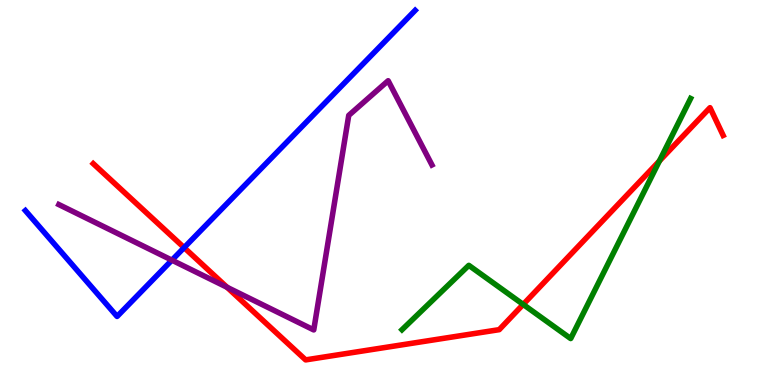[{'lines': ['blue', 'red'], 'intersections': [{'x': 2.38, 'y': 3.57}]}, {'lines': ['green', 'red'], 'intersections': [{'x': 6.75, 'y': 2.09}, {'x': 8.51, 'y': 5.82}]}, {'lines': ['purple', 'red'], 'intersections': [{'x': 2.93, 'y': 2.54}]}, {'lines': ['blue', 'green'], 'intersections': []}, {'lines': ['blue', 'purple'], 'intersections': [{'x': 2.22, 'y': 3.24}]}, {'lines': ['green', 'purple'], 'intersections': []}]